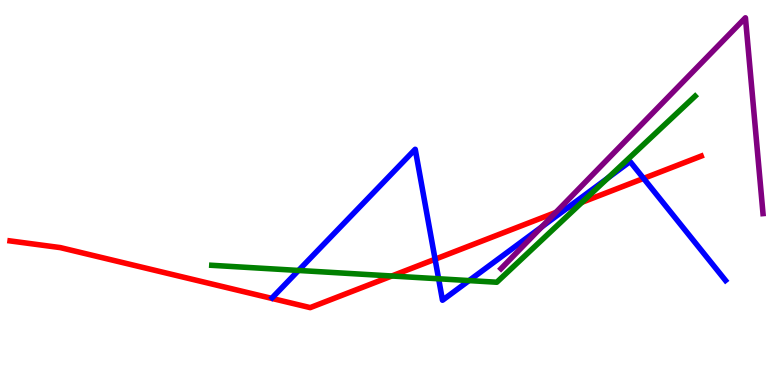[{'lines': ['blue', 'red'], 'intersections': [{'x': 5.61, 'y': 3.27}, {'x': 7.32, 'y': 4.6}, {'x': 8.3, 'y': 5.37}]}, {'lines': ['green', 'red'], 'intersections': [{'x': 5.06, 'y': 2.83}, {'x': 7.51, 'y': 4.75}]}, {'lines': ['purple', 'red'], 'intersections': [{'x': 7.17, 'y': 4.48}]}, {'lines': ['blue', 'green'], 'intersections': [{'x': 3.85, 'y': 2.98}, {'x': 5.66, 'y': 2.76}, {'x': 6.05, 'y': 2.71}, {'x': 7.84, 'y': 5.38}]}, {'lines': ['blue', 'purple'], 'intersections': [{'x': 6.99, 'y': 4.11}]}, {'lines': ['green', 'purple'], 'intersections': []}]